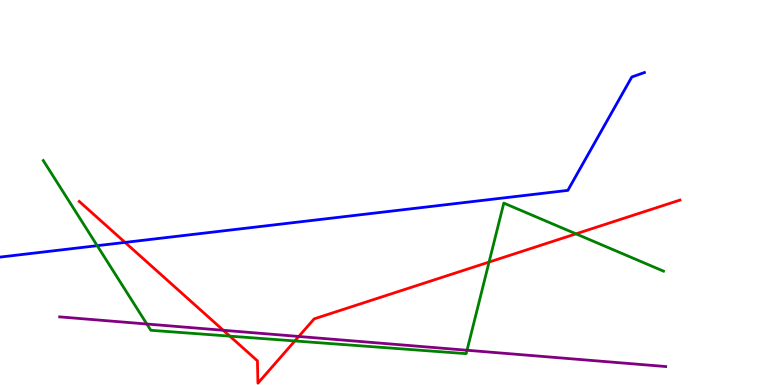[{'lines': ['blue', 'red'], 'intersections': [{'x': 1.61, 'y': 3.7}]}, {'lines': ['green', 'red'], 'intersections': [{'x': 2.97, 'y': 1.27}, {'x': 3.8, 'y': 1.14}, {'x': 6.31, 'y': 3.19}, {'x': 7.43, 'y': 3.93}]}, {'lines': ['purple', 'red'], 'intersections': [{'x': 2.88, 'y': 1.42}, {'x': 3.85, 'y': 1.26}]}, {'lines': ['blue', 'green'], 'intersections': [{'x': 1.25, 'y': 3.62}]}, {'lines': ['blue', 'purple'], 'intersections': []}, {'lines': ['green', 'purple'], 'intersections': [{'x': 1.89, 'y': 1.58}, {'x': 6.03, 'y': 0.903}]}]